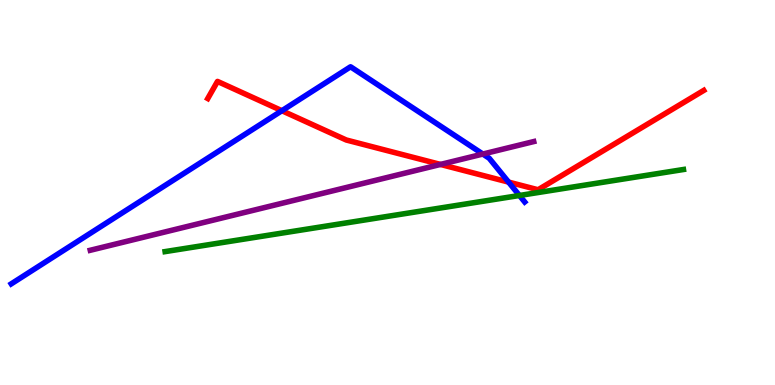[{'lines': ['blue', 'red'], 'intersections': [{'x': 3.64, 'y': 7.12}, {'x': 6.56, 'y': 5.27}]}, {'lines': ['green', 'red'], 'intersections': []}, {'lines': ['purple', 'red'], 'intersections': [{'x': 5.68, 'y': 5.73}]}, {'lines': ['blue', 'green'], 'intersections': [{'x': 6.7, 'y': 4.92}]}, {'lines': ['blue', 'purple'], 'intersections': [{'x': 6.23, 'y': 6.0}]}, {'lines': ['green', 'purple'], 'intersections': []}]